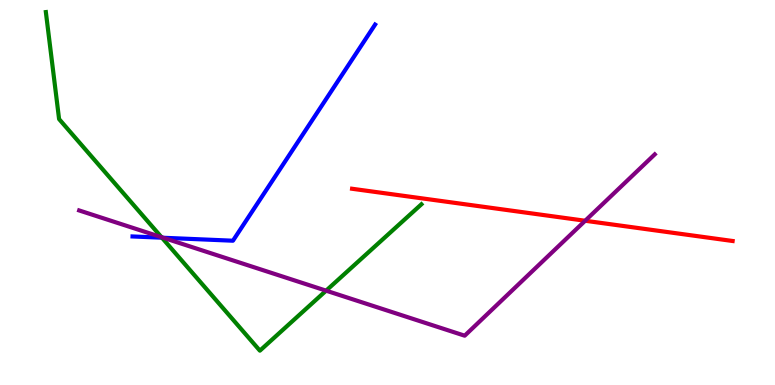[{'lines': ['blue', 'red'], 'intersections': []}, {'lines': ['green', 'red'], 'intersections': []}, {'lines': ['purple', 'red'], 'intersections': [{'x': 7.55, 'y': 4.27}]}, {'lines': ['blue', 'green'], 'intersections': [{'x': 2.09, 'y': 3.83}]}, {'lines': ['blue', 'purple'], 'intersections': [{'x': 2.11, 'y': 3.82}]}, {'lines': ['green', 'purple'], 'intersections': [{'x': 2.08, 'y': 3.84}, {'x': 4.21, 'y': 2.45}]}]